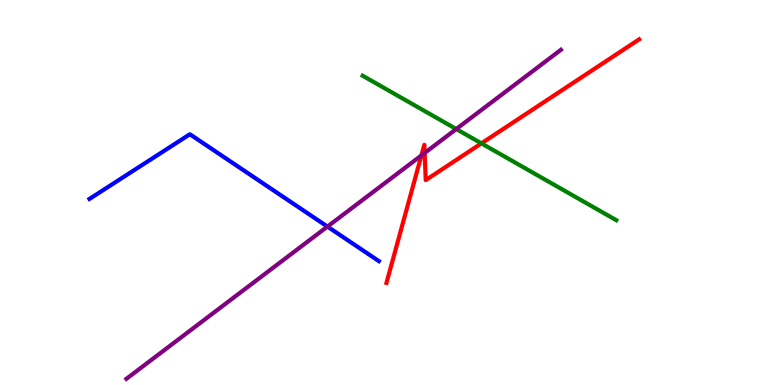[{'lines': ['blue', 'red'], 'intersections': []}, {'lines': ['green', 'red'], 'intersections': [{'x': 6.21, 'y': 6.28}]}, {'lines': ['purple', 'red'], 'intersections': [{'x': 5.44, 'y': 5.96}, {'x': 5.48, 'y': 6.03}]}, {'lines': ['blue', 'green'], 'intersections': []}, {'lines': ['blue', 'purple'], 'intersections': [{'x': 4.23, 'y': 4.11}]}, {'lines': ['green', 'purple'], 'intersections': [{'x': 5.89, 'y': 6.65}]}]